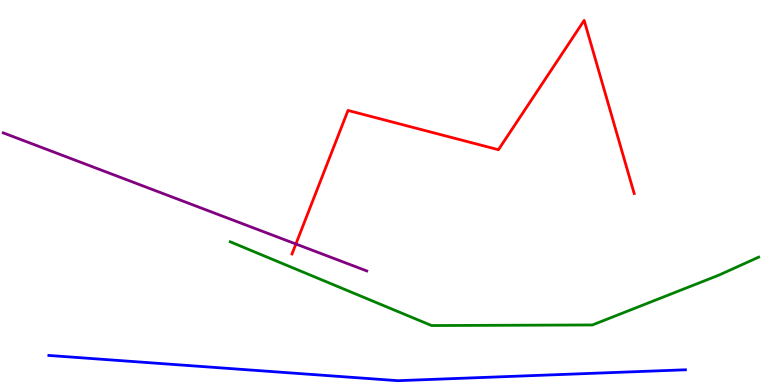[{'lines': ['blue', 'red'], 'intersections': []}, {'lines': ['green', 'red'], 'intersections': []}, {'lines': ['purple', 'red'], 'intersections': [{'x': 3.82, 'y': 3.66}]}, {'lines': ['blue', 'green'], 'intersections': []}, {'lines': ['blue', 'purple'], 'intersections': []}, {'lines': ['green', 'purple'], 'intersections': []}]